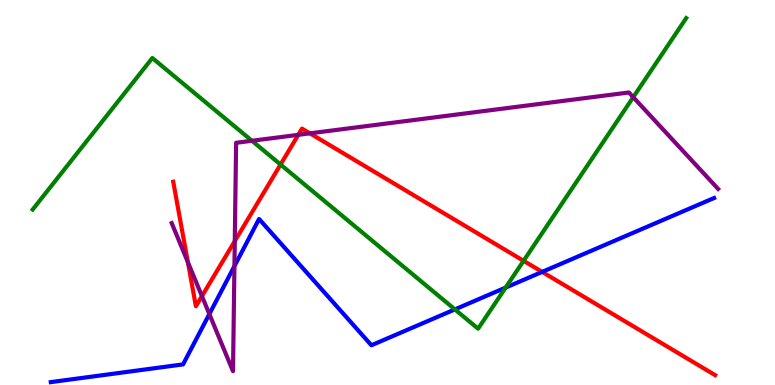[{'lines': ['blue', 'red'], 'intersections': [{'x': 7.0, 'y': 2.94}]}, {'lines': ['green', 'red'], 'intersections': [{'x': 3.62, 'y': 5.73}, {'x': 6.76, 'y': 3.23}]}, {'lines': ['purple', 'red'], 'intersections': [{'x': 2.42, 'y': 3.19}, {'x': 2.61, 'y': 2.31}, {'x': 3.03, 'y': 3.74}, {'x': 3.85, 'y': 6.5}, {'x': 4.0, 'y': 6.54}]}, {'lines': ['blue', 'green'], 'intersections': [{'x': 5.87, 'y': 1.96}, {'x': 6.52, 'y': 2.53}]}, {'lines': ['blue', 'purple'], 'intersections': [{'x': 2.7, 'y': 1.84}, {'x': 3.02, 'y': 3.09}]}, {'lines': ['green', 'purple'], 'intersections': [{'x': 3.25, 'y': 6.34}, {'x': 8.17, 'y': 7.48}]}]